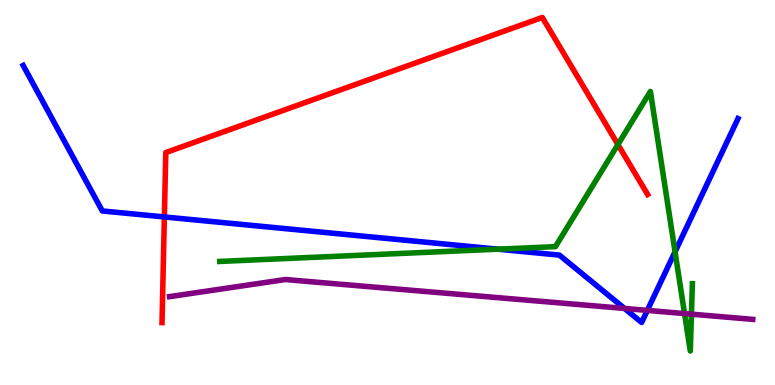[{'lines': ['blue', 'red'], 'intersections': [{'x': 2.12, 'y': 4.36}]}, {'lines': ['green', 'red'], 'intersections': [{'x': 7.97, 'y': 6.25}]}, {'lines': ['purple', 'red'], 'intersections': []}, {'lines': ['blue', 'green'], 'intersections': [{'x': 6.43, 'y': 3.53}, {'x': 8.71, 'y': 3.46}]}, {'lines': ['blue', 'purple'], 'intersections': [{'x': 8.06, 'y': 1.99}, {'x': 8.35, 'y': 1.94}]}, {'lines': ['green', 'purple'], 'intersections': [{'x': 8.83, 'y': 1.86}, {'x': 8.92, 'y': 1.84}]}]